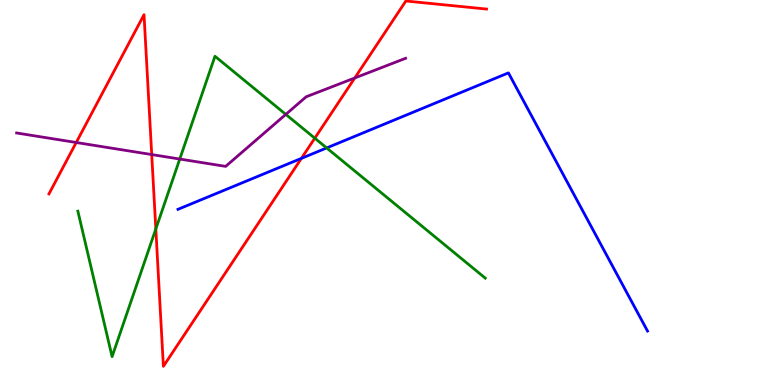[{'lines': ['blue', 'red'], 'intersections': [{'x': 3.89, 'y': 5.89}]}, {'lines': ['green', 'red'], 'intersections': [{'x': 2.01, 'y': 4.05}, {'x': 4.06, 'y': 6.41}]}, {'lines': ['purple', 'red'], 'intersections': [{'x': 0.984, 'y': 6.3}, {'x': 1.96, 'y': 5.99}, {'x': 4.58, 'y': 7.97}]}, {'lines': ['blue', 'green'], 'intersections': [{'x': 4.22, 'y': 6.16}]}, {'lines': ['blue', 'purple'], 'intersections': []}, {'lines': ['green', 'purple'], 'intersections': [{'x': 2.32, 'y': 5.87}, {'x': 3.69, 'y': 7.03}]}]